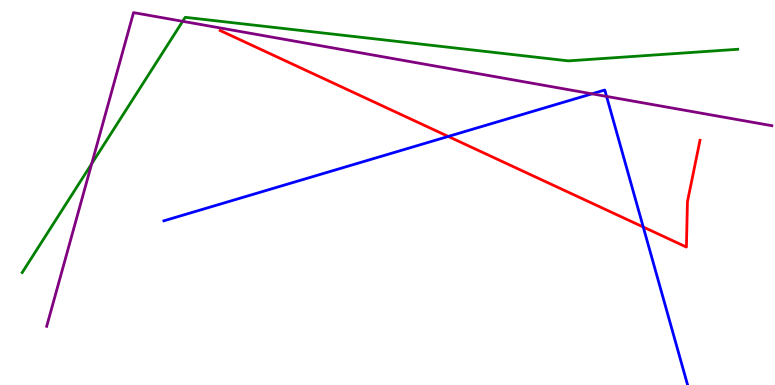[{'lines': ['blue', 'red'], 'intersections': [{'x': 5.78, 'y': 6.46}, {'x': 8.3, 'y': 4.1}]}, {'lines': ['green', 'red'], 'intersections': []}, {'lines': ['purple', 'red'], 'intersections': []}, {'lines': ['blue', 'green'], 'intersections': []}, {'lines': ['blue', 'purple'], 'intersections': [{'x': 7.64, 'y': 7.56}, {'x': 7.83, 'y': 7.5}]}, {'lines': ['green', 'purple'], 'intersections': [{'x': 1.18, 'y': 5.75}, {'x': 2.36, 'y': 9.45}]}]